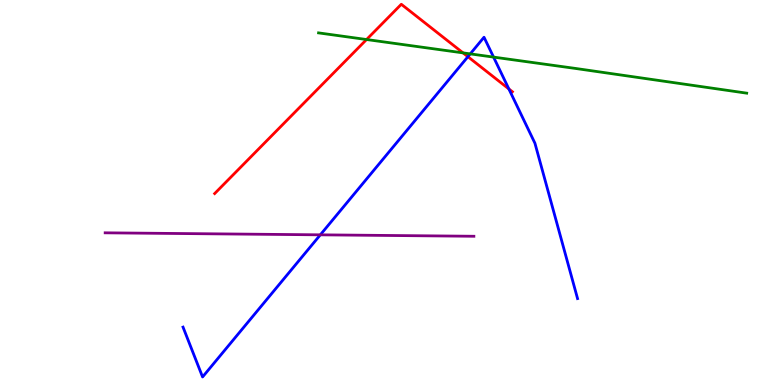[{'lines': ['blue', 'red'], 'intersections': [{'x': 6.04, 'y': 8.53}, {'x': 6.57, 'y': 7.69}]}, {'lines': ['green', 'red'], 'intersections': [{'x': 4.73, 'y': 8.97}, {'x': 5.97, 'y': 8.63}]}, {'lines': ['purple', 'red'], 'intersections': []}, {'lines': ['blue', 'green'], 'intersections': [{'x': 6.07, 'y': 8.6}, {'x': 6.37, 'y': 8.52}]}, {'lines': ['blue', 'purple'], 'intersections': [{'x': 4.13, 'y': 3.9}]}, {'lines': ['green', 'purple'], 'intersections': []}]